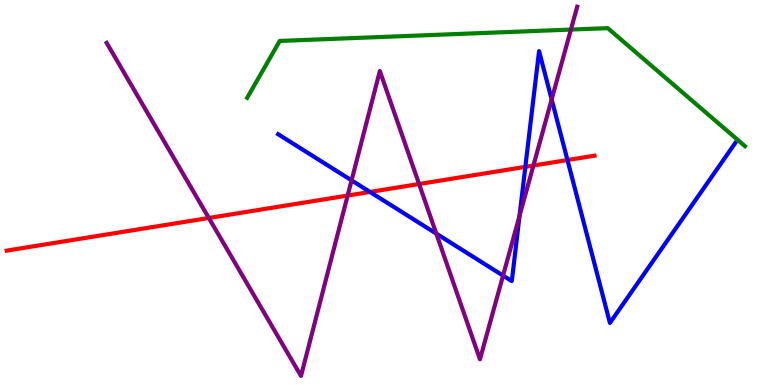[{'lines': ['blue', 'red'], 'intersections': [{'x': 4.77, 'y': 5.01}, {'x': 6.78, 'y': 5.67}, {'x': 7.32, 'y': 5.84}]}, {'lines': ['green', 'red'], 'intersections': []}, {'lines': ['purple', 'red'], 'intersections': [{'x': 2.69, 'y': 4.34}, {'x': 4.49, 'y': 4.92}, {'x': 5.41, 'y': 5.22}, {'x': 6.88, 'y': 5.7}]}, {'lines': ['blue', 'green'], 'intersections': []}, {'lines': ['blue', 'purple'], 'intersections': [{'x': 4.54, 'y': 5.32}, {'x': 5.63, 'y': 3.93}, {'x': 6.49, 'y': 2.84}, {'x': 6.7, 'y': 4.39}, {'x': 7.12, 'y': 7.42}]}, {'lines': ['green', 'purple'], 'intersections': [{'x': 7.37, 'y': 9.23}]}]